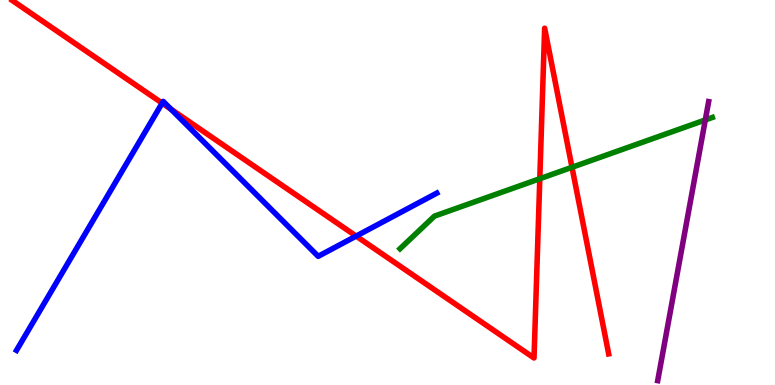[{'lines': ['blue', 'red'], 'intersections': [{'x': 2.09, 'y': 7.32}, {'x': 2.21, 'y': 7.16}, {'x': 4.6, 'y': 3.87}]}, {'lines': ['green', 'red'], 'intersections': [{'x': 6.97, 'y': 5.36}, {'x': 7.38, 'y': 5.65}]}, {'lines': ['purple', 'red'], 'intersections': []}, {'lines': ['blue', 'green'], 'intersections': []}, {'lines': ['blue', 'purple'], 'intersections': []}, {'lines': ['green', 'purple'], 'intersections': [{'x': 9.1, 'y': 6.88}]}]